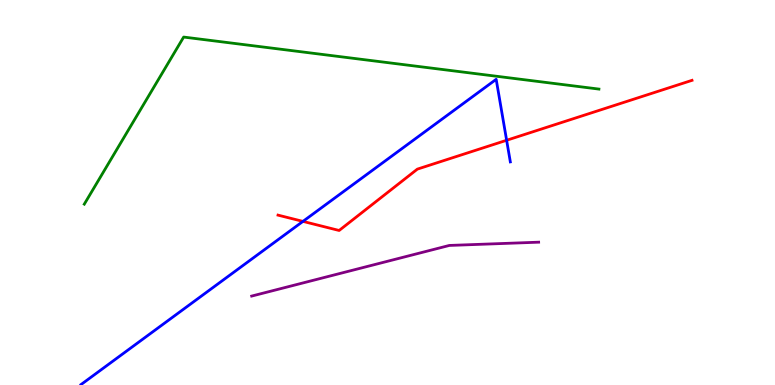[{'lines': ['blue', 'red'], 'intersections': [{'x': 3.91, 'y': 4.25}, {'x': 6.54, 'y': 6.36}]}, {'lines': ['green', 'red'], 'intersections': []}, {'lines': ['purple', 'red'], 'intersections': []}, {'lines': ['blue', 'green'], 'intersections': []}, {'lines': ['blue', 'purple'], 'intersections': []}, {'lines': ['green', 'purple'], 'intersections': []}]